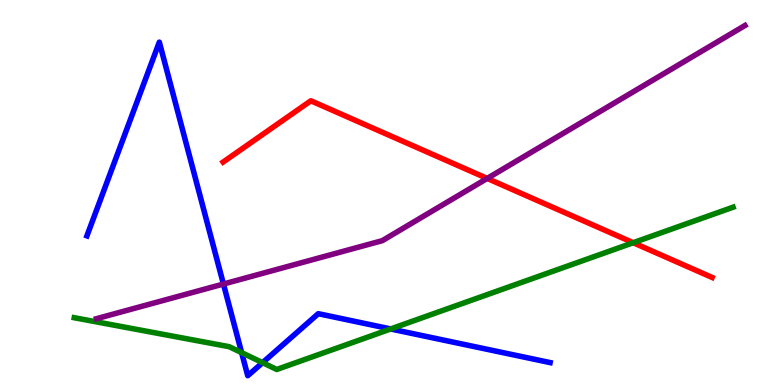[{'lines': ['blue', 'red'], 'intersections': []}, {'lines': ['green', 'red'], 'intersections': [{'x': 8.17, 'y': 3.7}]}, {'lines': ['purple', 'red'], 'intersections': [{'x': 6.29, 'y': 5.37}]}, {'lines': ['blue', 'green'], 'intersections': [{'x': 3.12, 'y': 0.84}, {'x': 3.39, 'y': 0.58}, {'x': 5.04, 'y': 1.46}]}, {'lines': ['blue', 'purple'], 'intersections': [{'x': 2.88, 'y': 2.62}]}, {'lines': ['green', 'purple'], 'intersections': []}]